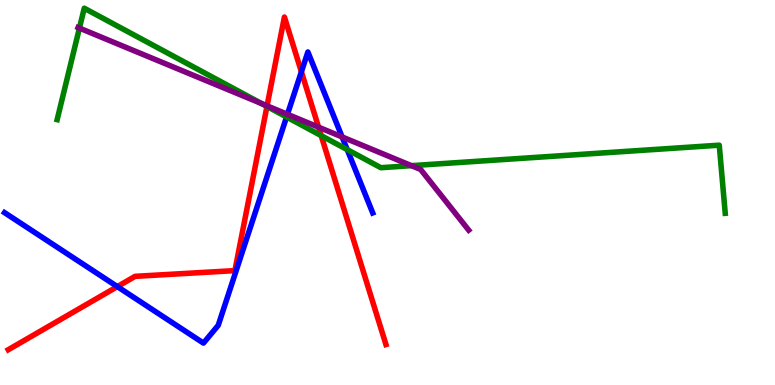[{'lines': ['blue', 'red'], 'intersections': [{'x': 1.51, 'y': 2.56}, {'x': 3.89, 'y': 8.13}]}, {'lines': ['green', 'red'], 'intersections': [{'x': 3.44, 'y': 7.24}, {'x': 4.14, 'y': 6.48}]}, {'lines': ['purple', 'red'], 'intersections': [{'x': 3.45, 'y': 7.25}, {'x': 4.11, 'y': 6.7}]}, {'lines': ['blue', 'green'], 'intersections': [{'x': 3.7, 'y': 6.96}, {'x': 4.48, 'y': 6.11}]}, {'lines': ['blue', 'purple'], 'intersections': [{'x': 3.71, 'y': 7.03}, {'x': 4.41, 'y': 6.44}]}, {'lines': ['green', 'purple'], 'intersections': [{'x': 1.02, 'y': 9.27}, {'x': 3.38, 'y': 7.31}, {'x': 5.31, 'y': 5.7}]}]